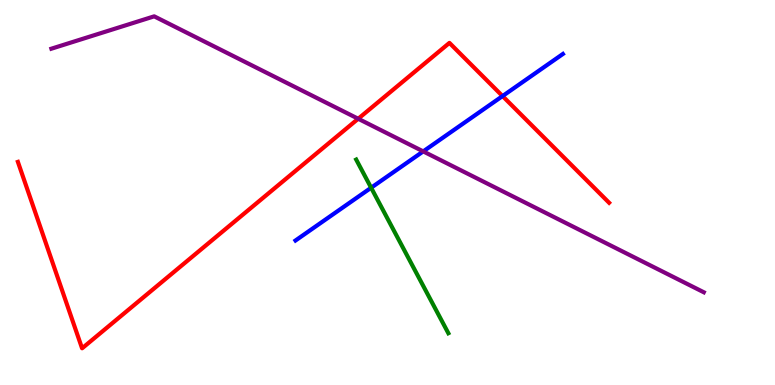[{'lines': ['blue', 'red'], 'intersections': [{'x': 6.48, 'y': 7.5}]}, {'lines': ['green', 'red'], 'intersections': []}, {'lines': ['purple', 'red'], 'intersections': [{'x': 4.62, 'y': 6.92}]}, {'lines': ['blue', 'green'], 'intersections': [{'x': 4.79, 'y': 5.12}]}, {'lines': ['blue', 'purple'], 'intersections': [{'x': 5.46, 'y': 6.07}]}, {'lines': ['green', 'purple'], 'intersections': []}]